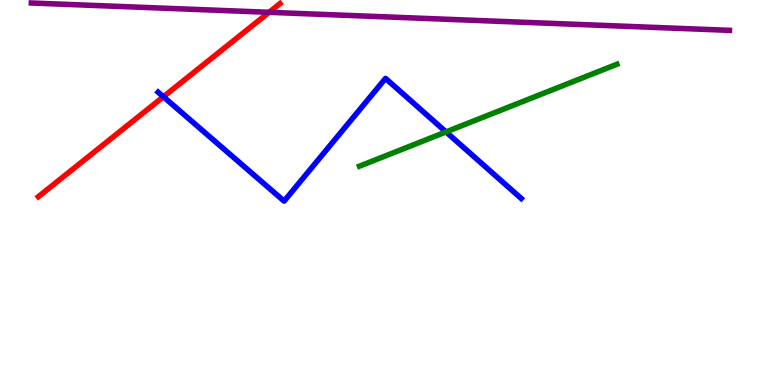[{'lines': ['blue', 'red'], 'intersections': [{'x': 2.11, 'y': 7.49}]}, {'lines': ['green', 'red'], 'intersections': []}, {'lines': ['purple', 'red'], 'intersections': [{'x': 3.47, 'y': 9.68}]}, {'lines': ['blue', 'green'], 'intersections': [{'x': 5.76, 'y': 6.57}]}, {'lines': ['blue', 'purple'], 'intersections': []}, {'lines': ['green', 'purple'], 'intersections': []}]